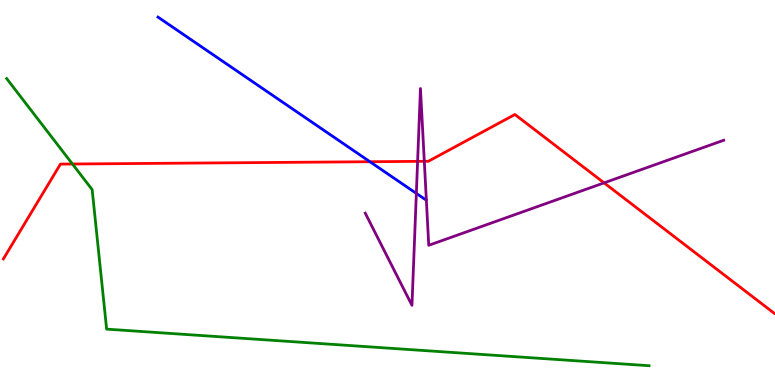[{'lines': ['blue', 'red'], 'intersections': [{'x': 4.77, 'y': 5.8}]}, {'lines': ['green', 'red'], 'intersections': [{'x': 0.935, 'y': 5.74}]}, {'lines': ['purple', 'red'], 'intersections': [{'x': 5.39, 'y': 5.81}, {'x': 5.47, 'y': 5.81}, {'x': 7.79, 'y': 5.25}]}, {'lines': ['blue', 'green'], 'intersections': []}, {'lines': ['blue', 'purple'], 'intersections': [{'x': 5.37, 'y': 4.98}]}, {'lines': ['green', 'purple'], 'intersections': []}]